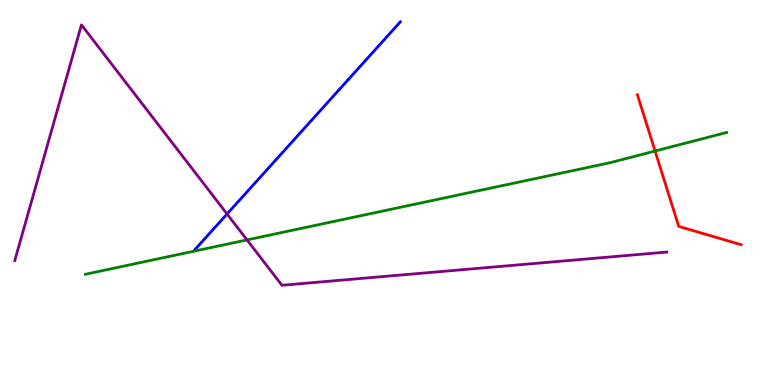[{'lines': ['blue', 'red'], 'intersections': []}, {'lines': ['green', 'red'], 'intersections': [{'x': 8.45, 'y': 6.08}]}, {'lines': ['purple', 'red'], 'intersections': []}, {'lines': ['blue', 'green'], 'intersections': []}, {'lines': ['blue', 'purple'], 'intersections': [{'x': 2.93, 'y': 4.44}]}, {'lines': ['green', 'purple'], 'intersections': [{'x': 3.19, 'y': 3.77}]}]